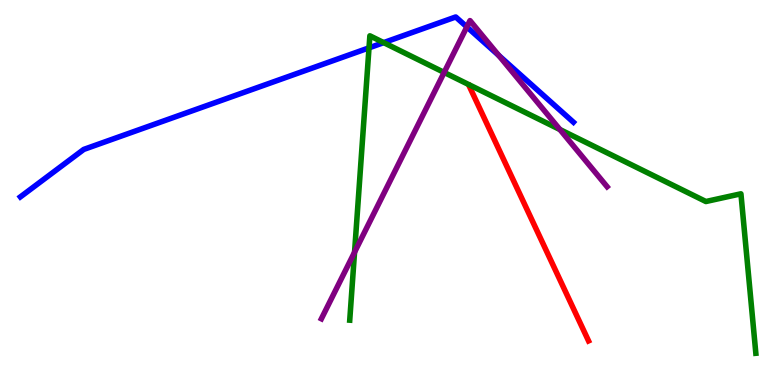[{'lines': ['blue', 'red'], 'intersections': []}, {'lines': ['green', 'red'], 'intersections': []}, {'lines': ['purple', 'red'], 'intersections': []}, {'lines': ['blue', 'green'], 'intersections': [{'x': 4.76, 'y': 8.76}, {'x': 4.95, 'y': 8.89}]}, {'lines': ['blue', 'purple'], 'intersections': [{'x': 6.02, 'y': 9.3}, {'x': 6.44, 'y': 8.56}]}, {'lines': ['green', 'purple'], 'intersections': [{'x': 4.57, 'y': 3.45}, {'x': 5.73, 'y': 8.12}, {'x': 7.22, 'y': 6.64}]}]